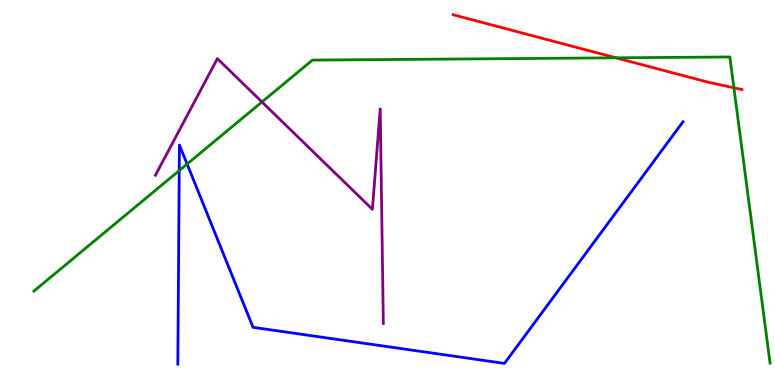[{'lines': ['blue', 'red'], 'intersections': []}, {'lines': ['green', 'red'], 'intersections': [{'x': 7.95, 'y': 8.5}, {'x': 9.47, 'y': 7.72}]}, {'lines': ['purple', 'red'], 'intersections': []}, {'lines': ['blue', 'green'], 'intersections': [{'x': 2.31, 'y': 5.57}, {'x': 2.41, 'y': 5.74}]}, {'lines': ['blue', 'purple'], 'intersections': []}, {'lines': ['green', 'purple'], 'intersections': [{'x': 3.38, 'y': 7.35}]}]